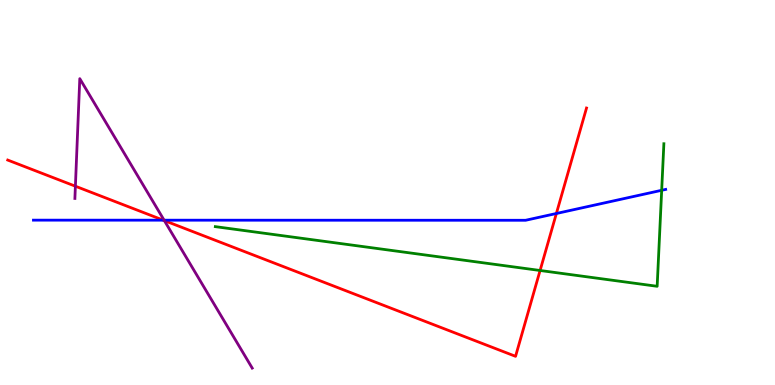[{'lines': ['blue', 'red'], 'intersections': [{'x': 2.11, 'y': 4.28}, {'x': 7.18, 'y': 4.45}]}, {'lines': ['green', 'red'], 'intersections': [{'x': 6.97, 'y': 2.97}]}, {'lines': ['purple', 'red'], 'intersections': [{'x': 0.973, 'y': 5.16}, {'x': 2.12, 'y': 4.27}]}, {'lines': ['blue', 'green'], 'intersections': [{'x': 8.54, 'y': 5.06}]}, {'lines': ['blue', 'purple'], 'intersections': [{'x': 2.12, 'y': 4.28}]}, {'lines': ['green', 'purple'], 'intersections': []}]